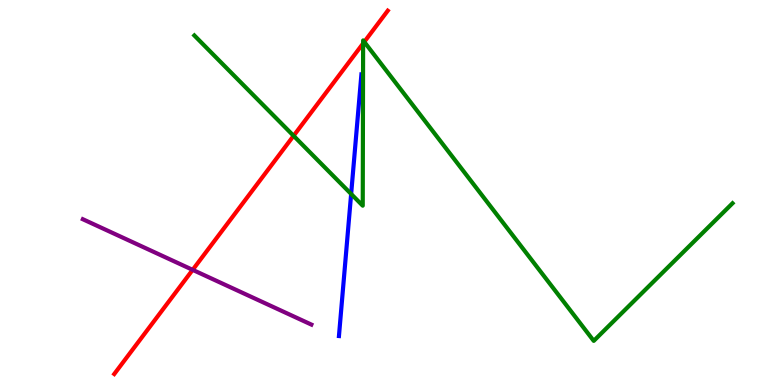[{'lines': ['blue', 'red'], 'intersections': []}, {'lines': ['green', 'red'], 'intersections': [{'x': 3.79, 'y': 6.47}, {'x': 4.69, 'y': 8.87}, {'x': 4.7, 'y': 8.91}]}, {'lines': ['purple', 'red'], 'intersections': [{'x': 2.49, 'y': 2.99}]}, {'lines': ['blue', 'green'], 'intersections': [{'x': 4.53, 'y': 4.96}]}, {'lines': ['blue', 'purple'], 'intersections': []}, {'lines': ['green', 'purple'], 'intersections': []}]